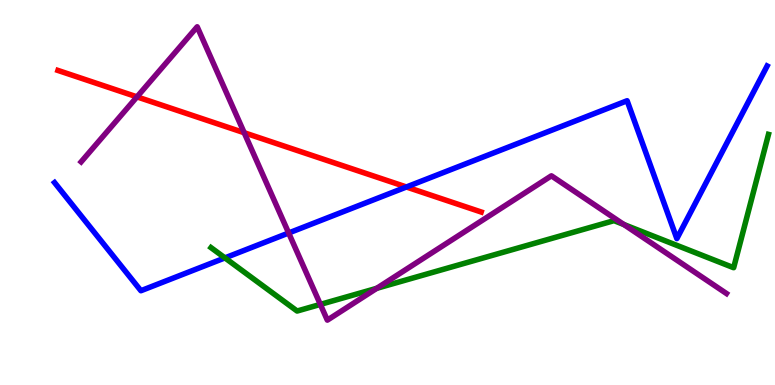[{'lines': ['blue', 'red'], 'intersections': [{'x': 5.24, 'y': 5.14}]}, {'lines': ['green', 'red'], 'intersections': []}, {'lines': ['purple', 'red'], 'intersections': [{'x': 1.77, 'y': 7.48}, {'x': 3.15, 'y': 6.55}]}, {'lines': ['blue', 'green'], 'intersections': [{'x': 2.9, 'y': 3.3}]}, {'lines': ['blue', 'purple'], 'intersections': [{'x': 3.72, 'y': 3.95}]}, {'lines': ['green', 'purple'], 'intersections': [{'x': 4.13, 'y': 2.09}, {'x': 4.86, 'y': 2.51}, {'x': 8.05, 'y': 4.17}]}]